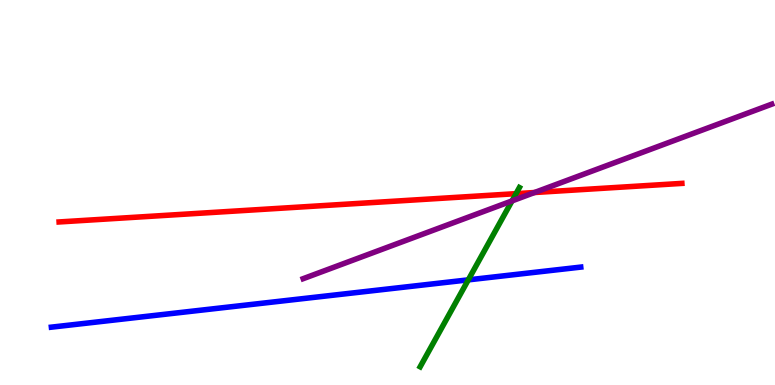[{'lines': ['blue', 'red'], 'intersections': []}, {'lines': ['green', 'red'], 'intersections': [{'x': 6.66, 'y': 4.97}]}, {'lines': ['purple', 'red'], 'intersections': [{'x': 6.9, 'y': 5.0}]}, {'lines': ['blue', 'green'], 'intersections': [{'x': 6.04, 'y': 2.73}]}, {'lines': ['blue', 'purple'], 'intersections': []}, {'lines': ['green', 'purple'], 'intersections': [{'x': 6.61, 'y': 4.78}]}]